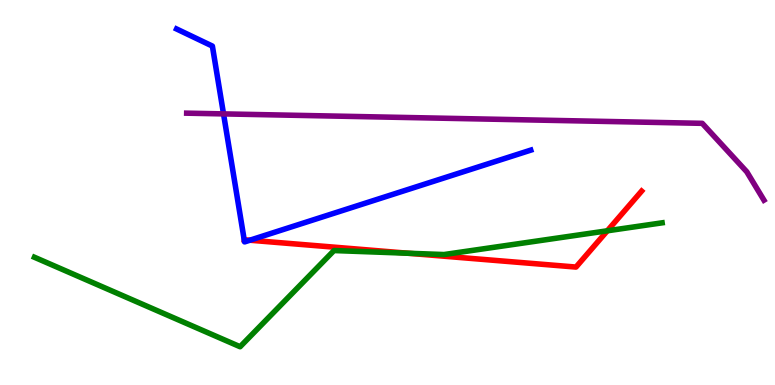[{'lines': ['blue', 'red'], 'intersections': [{'x': 3.22, 'y': 3.76}]}, {'lines': ['green', 'red'], 'intersections': [{'x': 5.27, 'y': 3.42}, {'x': 7.84, 'y': 4.01}]}, {'lines': ['purple', 'red'], 'intersections': []}, {'lines': ['blue', 'green'], 'intersections': []}, {'lines': ['blue', 'purple'], 'intersections': [{'x': 2.88, 'y': 7.04}]}, {'lines': ['green', 'purple'], 'intersections': []}]